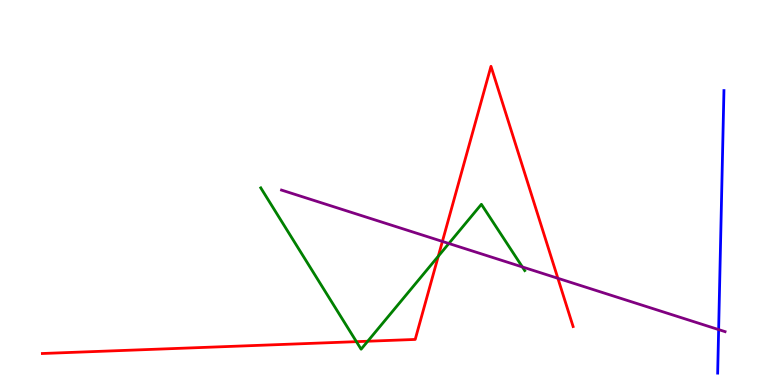[{'lines': ['blue', 'red'], 'intersections': []}, {'lines': ['green', 'red'], 'intersections': [{'x': 4.6, 'y': 1.13}, {'x': 4.74, 'y': 1.14}, {'x': 5.66, 'y': 3.34}]}, {'lines': ['purple', 'red'], 'intersections': [{'x': 5.71, 'y': 3.73}, {'x': 7.2, 'y': 2.77}]}, {'lines': ['blue', 'green'], 'intersections': []}, {'lines': ['blue', 'purple'], 'intersections': [{'x': 9.27, 'y': 1.44}]}, {'lines': ['green', 'purple'], 'intersections': [{'x': 5.79, 'y': 3.68}, {'x': 6.74, 'y': 3.07}]}]